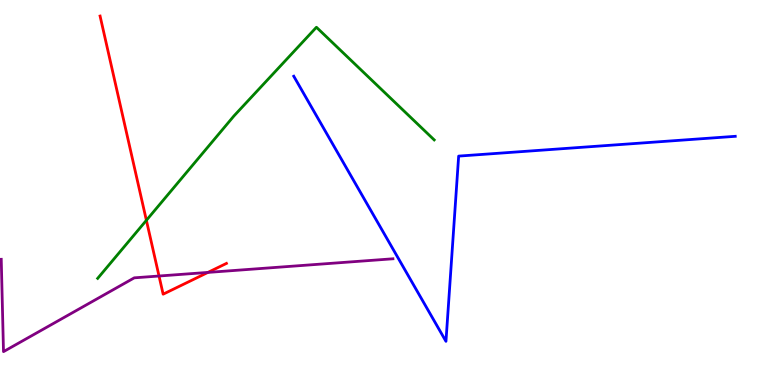[{'lines': ['blue', 'red'], 'intersections': []}, {'lines': ['green', 'red'], 'intersections': [{'x': 1.89, 'y': 4.28}]}, {'lines': ['purple', 'red'], 'intersections': [{'x': 2.05, 'y': 2.83}, {'x': 2.68, 'y': 2.92}]}, {'lines': ['blue', 'green'], 'intersections': []}, {'lines': ['blue', 'purple'], 'intersections': []}, {'lines': ['green', 'purple'], 'intersections': []}]